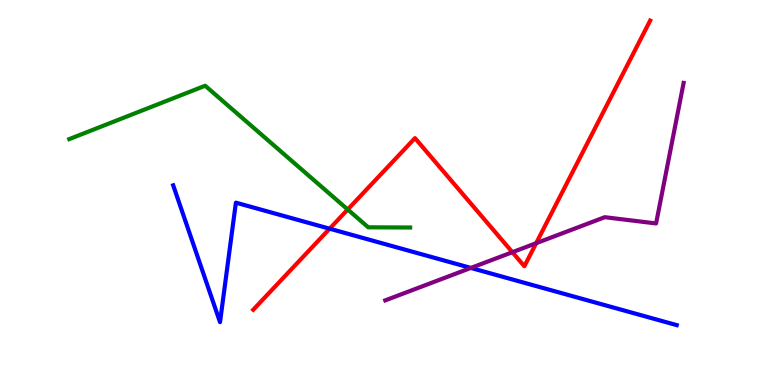[{'lines': ['blue', 'red'], 'intersections': [{'x': 4.25, 'y': 4.06}]}, {'lines': ['green', 'red'], 'intersections': [{'x': 4.49, 'y': 4.56}]}, {'lines': ['purple', 'red'], 'intersections': [{'x': 6.61, 'y': 3.45}, {'x': 6.92, 'y': 3.68}]}, {'lines': ['blue', 'green'], 'intersections': []}, {'lines': ['blue', 'purple'], 'intersections': [{'x': 6.08, 'y': 3.04}]}, {'lines': ['green', 'purple'], 'intersections': []}]